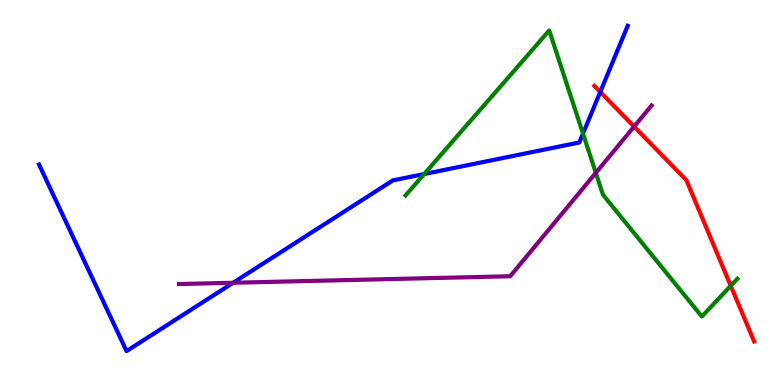[{'lines': ['blue', 'red'], 'intersections': [{'x': 7.75, 'y': 7.61}]}, {'lines': ['green', 'red'], 'intersections': [{'x': 9.43, 'y': 2.58}]}, {'lines': ['purple', 'red'], 'intersections': [{'x': 8.18, 'y': 6.71}]}, {'lines': ['blue', 'green'], 'intersections': [{'x': 5.47, 'y': 5.48}, {'x': 7.52, 'y': 6.53}]}, {'lines': ['blue', 'purple'], 'intersections': [{'x': 3.01, 'y': 2.66}]}, {'lines': ['green', 'purple'], 'intersections': [{'x': 7.69, 'y': 5.51}]}]